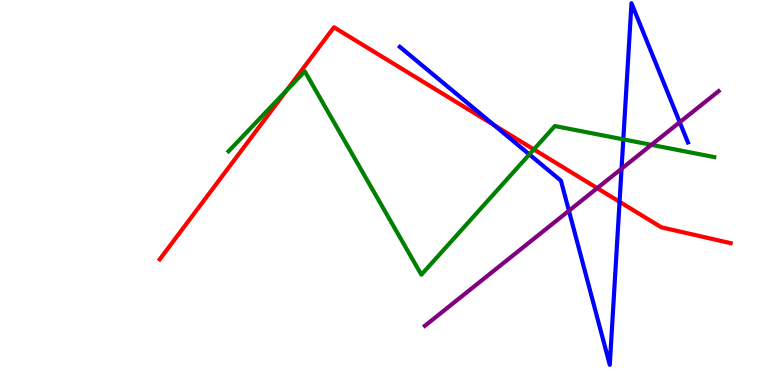[{'lines': ['blue', 'red'], 'intersections': [{'x': 6.37, 'y': 6.75}, {'x': 7.99, 'y': 4.76}]}, {'lines': ['green', 'red'], 'intersections': [{'x': 3.7, 'y': 7.65}, {'x': 6.89, 'y': 6.12}]}, {'lines': ['purple', 'red'], 'intersections': [{'x': 7.71, 'y': 5.11}]}, {'lines': ['blue', 'green'], 'intersections': [{'x': 6.83, 'y': 5.99}, {'x': 8.04, 'y': 6.38}]}, {'lines': ['blue', 'purple'], 'intersections': [{'x': 7.34, 'y': 4.53}, {'x': 8.02, 'y': 5.62}, {'x': 8.77, 'y': 6.83}]}, {'lines': ['green', 'purple'], 'intersections': [{'x': 8.41, 'y': 6.24}]}]